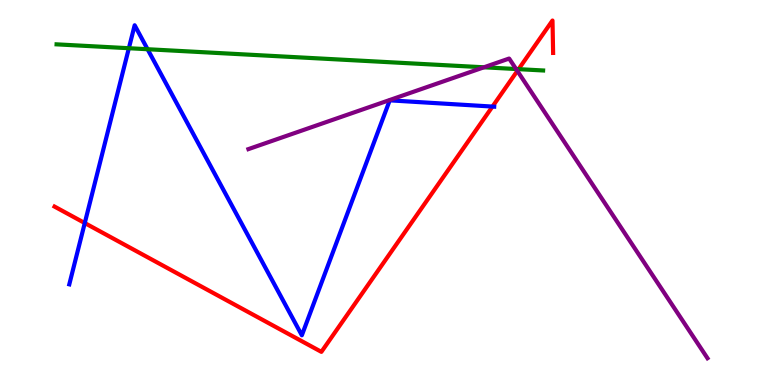[{'lines': ['blue', 'red'], 'intersections': [{'x': 1.09, 'y': 4.21}, {'x': 6.35, 'y': 7.23}]}, {'lines': ['green', 'red'], 'intersections': [{'x': 6.69, 'y': 8.2}]}, {'lines': ['purple', 'red'], 'intersections': [{'x': 6.68, 'y': 8.16}]}, {'lines': ['blue', 'green'], 'intersections': [{'x': 1.66, 'y': 8.75}, {'x': 1.9, 'y': 8.72}]}, {'lines': ['blue', 'purple'], 'intersections': []}, {'lines': ['green', 'purple'], 'intersections': [{'x': 6.24, 'y': 8.25}, {'x': 6.66, 'y': 8.21}]}]